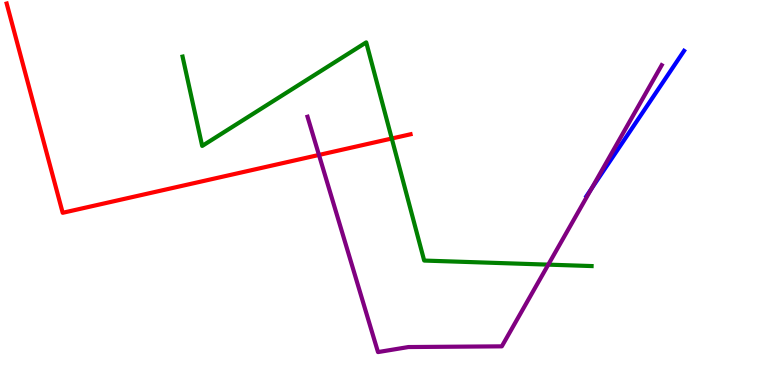[{'lines': ['blue', 'red'], 'intersections': []}, {'lines': ['green', 'red'], 'intersections': [{'x': 5.05, 'y': 6.4}]}, {'lines': ['purple', 'red'], 'intersections': [{'x': 4.12, 'y': 5.98}]}, {'lines': ['blue', 'green'], 'intersections': []}, {'lines': ['blue', 'purple'], 'intersections': [{'x': 7.63, 'y': 5.1}]}, {'lines': ['green', 'purple'], 'intersections': [{'x': 7.07, 'y': 3.13}]}]